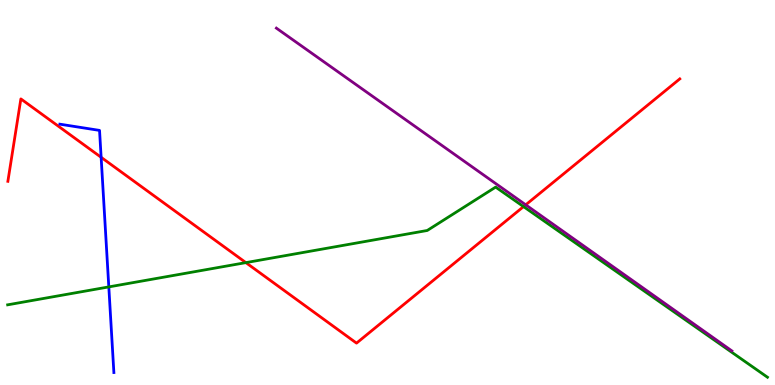[{'lines': ['blue', 'red'], 'intersections': [{'x': 1.3, 'y': 5.91}]}, {'lines': ['green', 'red'], 'intersections': [{'x': 3.17, 'y': 3.18}, {'x': 6.76, 'y': 4.63}]}, {'lines': ['purple', 'red'], 'intersections': [{'x': 6.78, 'y': 4.68}]}, {'lines': ['blue', 'green'], 'intersections': [{'x': 1.4, 'y': 2.55}]}, {'lines': ['blue', 'purple'], 'intersections': []}, {'lines': ['green', 'purple'], 'intersections': []}]